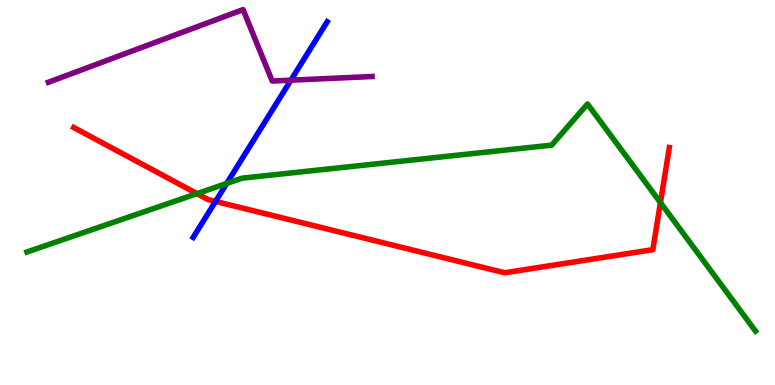[{'lines': ['blue', 'red'], 'intersections': [{'x': 2.78, 'y': 4.77}]}, {'lines': ['green', 'red'], 'intersections': [{'x': 2.54, 'y': 4.97}, {'x': 8.52, 'y': 4.74}]}, {'lines': ['purple', 'red'], 'intersections': []}, {'lines': ['blue', 'green'], 'intersections': [{'x': 2.93, 'y': 5.24}]}, {'lines': ['blue', 'purple'], 'intersections': [{'x': 3.75, 'y': 7.92}]}, {'lines': ['green', 'purple'], 'intersections': []}]